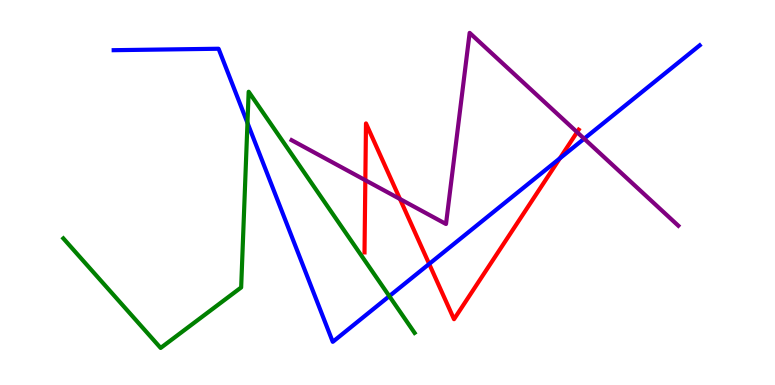[{'lines': ['blue', 'red'], 'intersections': [{'x': 5.54, 'y': 3.14}, {'x': 7.22, 'y': 5.89}]}, {'lines': ['green', 'red'], 'intersections': []}, {'lines': ['purple', 'red'], 'intersections': [{'x': 4.71, 'y': 5.32}, {'x': 5.16, 'y': 4.83}, {'x': 7.45, 'y': 6.57}]}, {'lines': ['blue', 'green'], 'intersections': [{'x': 3.19, 'y': 6.81}, {'x': 5.02, 'y': 2.31}]}, {'lines': ['blue', 'purple'], 'intersections': [{'x': 7.54, 'y': 6.4}]}, {'lines': ['green', 'purple'], 'intersections': []}]